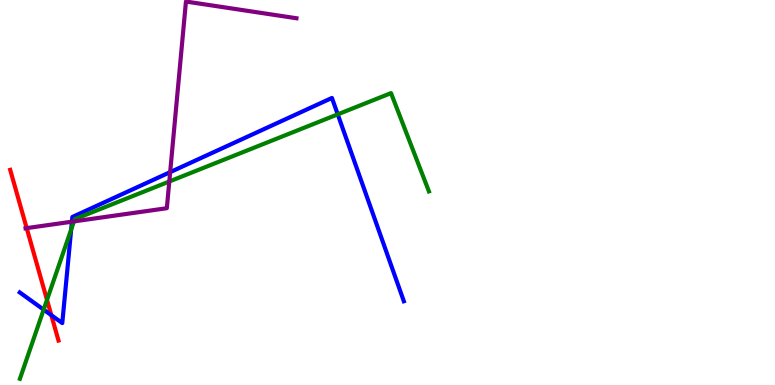[{'lines': ['blue', 'red'], 'intersections': [{'x': 0.662, 'y': 1.81}]}, {'lines': ['green', 'red'], 'intersections': [{'x': 0.606, 'y': 2.21}]}, {'lines': ['purple', 'red'], 'intersections': [{'x': 0.344, 'y': 4.07}]}, {'lines': ['blue', 'green'], 'intersections': [{'x': 0.563, 'y': 1.96}, {'x': 0.918, 'y': 4.04}, {'x': 4.36, 'y': 7.03}]}, {'lines': ['blue', 'purple'], 'intersections': [{'x': 0.928, 'y': 4.24}, {'x': 2.2, 'y': 5.53}]}, {'lines': ['green', 'purple'], 'intersections': [{'x': 0.954, 'y': 4.25}, {'x': 2.18, 'y': 5.29}]}]